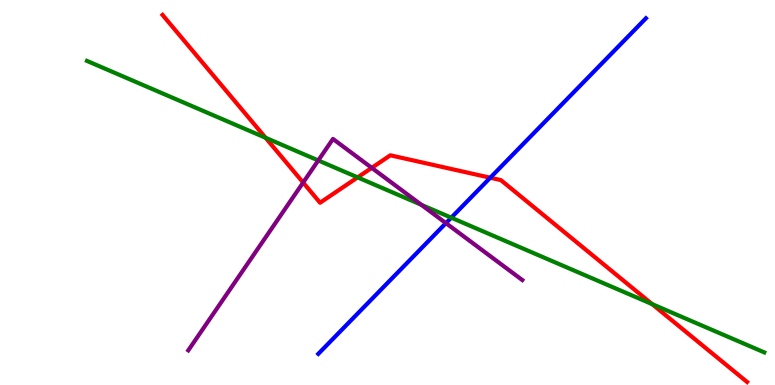[{'lines': ['blue', 'red'], 'intersections': [{'x': 6.33, 'y': 5.38}]}, {'lines': ['green', 'red'], 'intersections': [{'x': 3.43, 'y': 6.42}, {'x': 4.61, 'y': 5.39}, {'x': 8.41, 'y': 2.1}]}, {'lines': ['purple', 'red'], 'intersections': [{'x': 3.91, 'y': 5.26}, {'x': 4.8, 'y': 5.64}]}, {'lines': ['blue', 'green'], 'intersections': [{'x': 5.82, 'y': 4.35}]}, {'lines': ['blue', 'purple'], 'intersections': [{'x': 5.75, 'y': 4.2}]}, {'lines': ['green', 'purple'], 'intersections': [{'x': 4.11, 'y': 5.83}, {'x': 5.44, 'y': 4.68}]}]